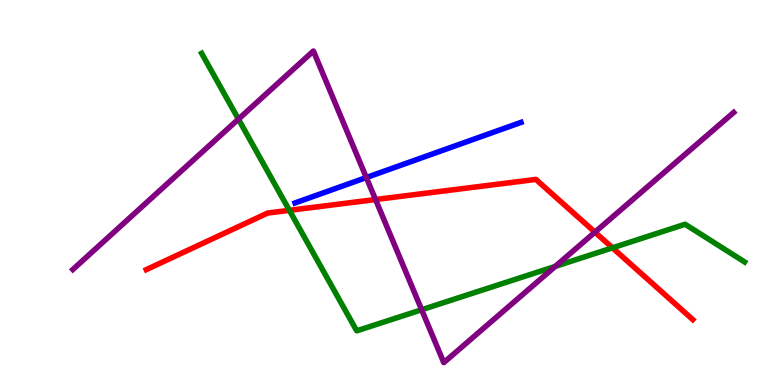[{'lines': ['blue', 'red'], 'intersections': []}, {'lines': ['green', 'red'], 'intersections': [{'x': 3.73, 'y': 4.54}, {'x': 7.9, 'y': 3.56}]}, {'lines': ['purple', 'red'], 'intersections': [{'x': 4.85, 'y': 4.82}, {'x': 7.68, 'y': 3.97}]}, {'lines': ['blue', 'green'], 'intersections': []}, {'lines': ['blue', 'purple'], 'intersections': [{'x': 4.73, 'y': 5.39}]}, {'lines': ['green', 'purple'], 'intersections': [{'x': 3.08, 'y': 6.91}, {'x': 5.44, 'y': 1.95}, {'x': 7.17, 'y': 3.08}]}]